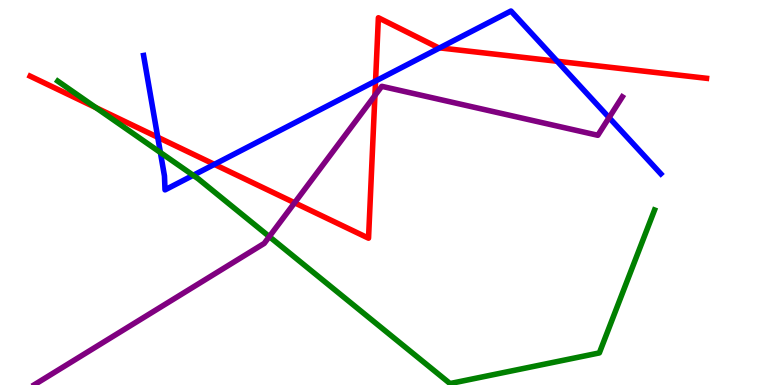[{'lines': ['blue', 'red'], 'intersections': [{'x': 2.04, 'y': 6.43}, {'x': 2.77, 'y': 5.73}, {'x': 4.85, 'y': 7.9}, {'x': 5.67, 'y': 8.76}, {'x': 7.19, 'y': 8.41}]}, {'lines': ['green', 'red'], 'intersections': [{'x': 1.24, 'y': 7.2}]}, {'lines': ['purple', 'red'], 'intersections': [{'x': 3.8, 'y': 4.73}, {'x': 4.84, 'y': 7.52}]}, {'lines': ['blue', 'green'], 'intersections': [{'x': 2.07, 'y': 6.04}, {'x': 2.49, 'y': 5.45}]}, {'lines': ['blue', 'purple'], 'intersections': [{'x': 7.86, 'y': 6.95}]}, {'lines': ['green', 'purple'], 'intersections': [{'x': 3.47, 'y': 3.85}]}]